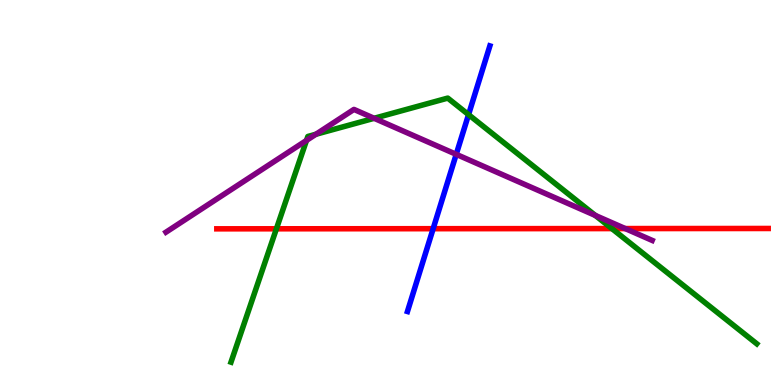[{'lines': ['blue', 'red'], 'intersections': [{'x': 5.59, 'y': 4.06}]}, {'lines': ['green', 'red'], 'intersections': [{'x': 3.57, 'y': 4.06}, {'x': 7.9, 'y': 4.06}]}, {'lines': ['purple', 'red'], 'intersections': [{'x': 8.07, 'y': 4.06}]}, {'lines': ['blue', 'green'], 'intersections': [{'x': 6.05, 'y': 7.02}]}, {'lines': ['blue', 'purple'], 'intersections': [{'x': 5.89, 'y': 5.99}]}, {'lines': ['green', 'purple'], 'intersections': [{'x': 3.95, 'y': 6.35}, {'x': 4.08, 'y': 6.51}, {'x': 4.83, 'y': 6.93}, {'x': 7.68, 'y': 4.4}]}]